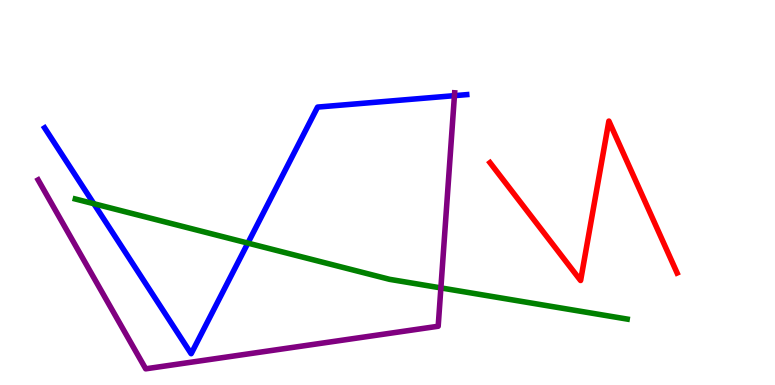[{'lines': ['blue', 'red'], 'intersections': []}, {'lines': ['green', 'red'], 'intersections': []}, {'lines': ['purple', 'red'], 'intersections': []}, {'lines': ['blue', 'green'], 'intersections': [{'x': 1.21, 'y': 4.71}, {'x': 3.2, 'y': 3.69}]}, {'lines': ['blue', 'purple'], 'intersections': [{'x': 5.86, 'y': 7.52}]}, {'lines': ['green', 'purple'], 'intersections': [{'x': 5.69, 'y': 2.52}]}]